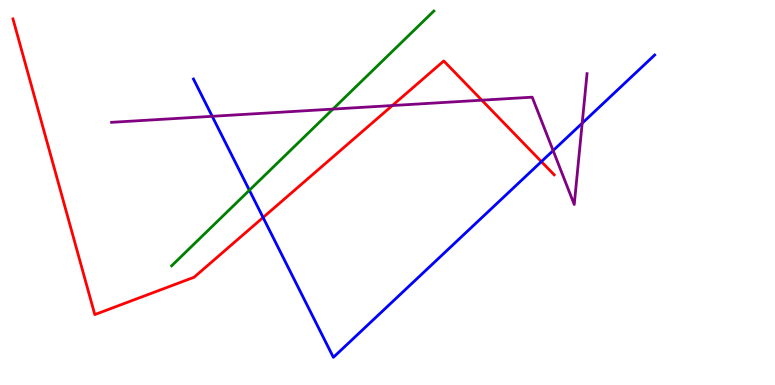[{'lines': ['blue', 'red'], 'intersections': [{'x': 3.39, 'y': 4.35}, {'x': 6.99, 'y': 5.8}]}, {'lines': ['green', 'red'], 'intersections': []}, {'lines': ['purple', 'red'], 'intersections': [{'x': 5.06, 'y': 7.26}, {'x': 6.22, 'y': 7.4}]}, {'lines': ['blue', 'green'], 'intersections': [{'x': 3.22, 'y': 5.06}]}, {'lines': ['blue', 'purple'], 'intersections': [{'x': 2.74, 'y': 6.98}, {'x': 7.14, 'y': 6.09}, {'x': 7.51, 'y': 6.8}]}, {'lines': ['green', 'purple'], 'intersections': [{'x': 4.3, 'y': 7.17}]}]